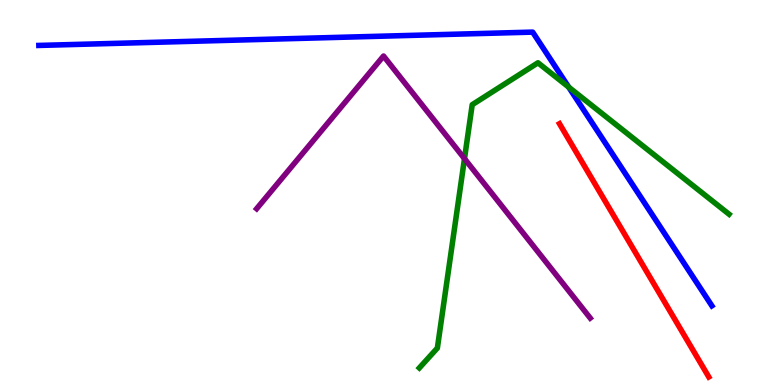[{'lines': ['blue', 'red'], 'intersections': []}, {'lines': ['green', 'red'], 'intersections': []}, {'lines': ['purple', 'red'], 'intersections': []}, {'lines': ['blue', 'green'], 'intersections': [{'x': 7.34, 'y': 7.74}]}, {'lines': ['blue', 'purple'], 'intersections': []}, {'lines': ['green', 'purple'], 'intersections': [{'x': 5.99, 'y': 5.88}]}]